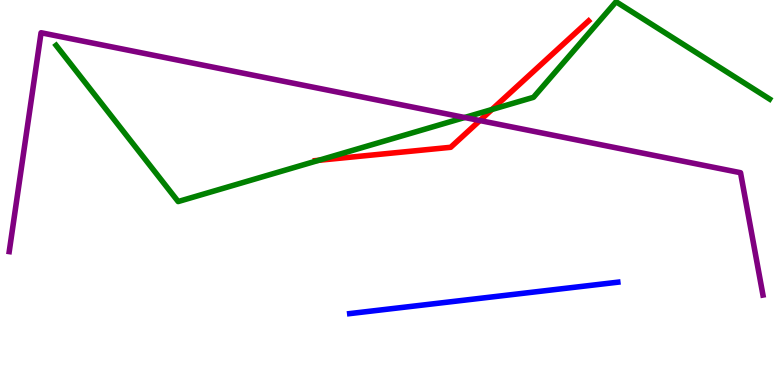[{'lines': ['blue', 'red'], 'intersections': []}, {'lines': ['green', 'red'], 'intersections': [{'x': 4.11, 'y': 5.84}, {'x': 6.35, 'y': 7.16}]}, {'lines': ['purple', 'red'], 'intersections': [{'x': 6.19, 'y': 6.87}]}, {'lines': ['blue', 'green'], 'intersections': []}, {'lines': ['blue', 'purple'], 'intersections': []}, {'lines': ['green', 'purple'], 'intersections': [{'x': 6.0, 'y': 6.95}]}]